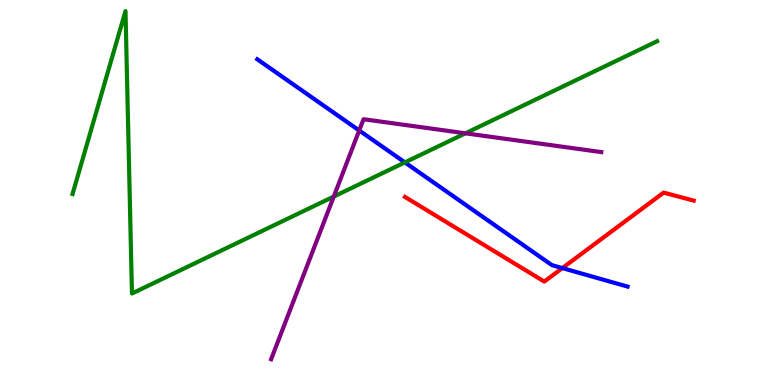[{'lines': ['blue', 'red'], 'intersections': [{'x': 7.26, 'y': 3.04}]}, {'lines': ['green', 'red'], 'intersections': []}, {'lines': ['purple', 'red'], 'intersections': []}, {'lines': ['blue', 'green'], 'intersections': [{'x': 5.22, 'y': 5.78}]}, {'lines': ['blue', 'purple'], 'intersections': [{'x': 4.64, 'y': 6.61}]}, {'lines': ['green', 'purple'], 'intersections': [{'x': 4.31, 'y': 4.89}, {'x': 6.01, 'y': 6.54}]}]